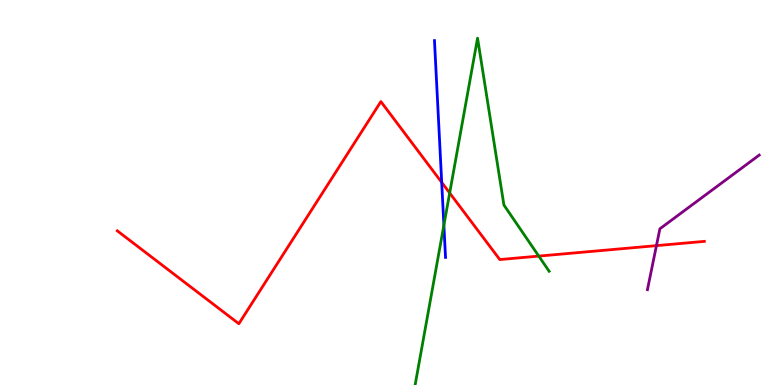[{'lines': ['blue', 'red'], 'intersections': [{'x': 5.7, 'y': 5.26}]}, {'lines': ['green', 'red'], 'intersections': [{'x': 5.8, 'y': 4.99}, {'x': 6.95, 'y': 3.35}]}, {'lines': ['purple', 'red'], 'intersections': [{'x': 8.47, 'y': 3.62}]}, {'lines': ['blue', 'green'], 'intersections': [{'x': 5.73, 'y': 4.15}]}, {'lines': ['blue', 'purple'], 'intersections': []}, {'lines': ['green', 'purple'], 'intersections': []}]